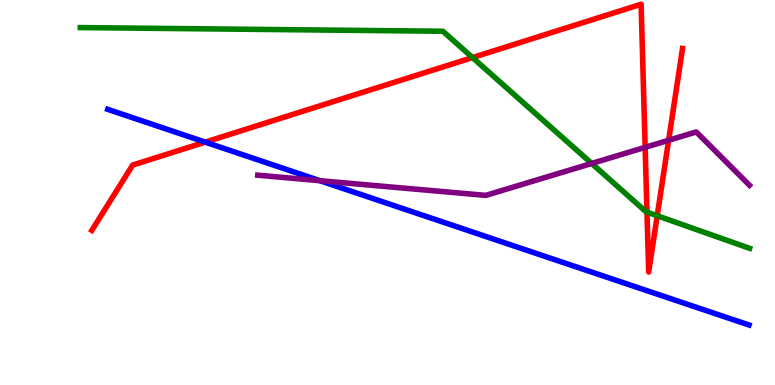[{'lines': ['blue', 'red'], 'intersections': [{'x': 2.65, 'y': 6.31}]}, {'lines': ['green', 'red'], 'intersections': [{'x': 6.1, 'y': 8.5}, {'x': 8.35, 'y': 4.49}, {'x': 8.48, 'y': 4.4}]}, {'lines': ['purple', 'red'], 'intersections': [{'x': 8.32, 'y': 6.17}, {'x': 8.63, 'y': 6.36}]}, {'lines': ['blue', 'green'], 'intersections': []}, {'lines': ['blue', 'purple'], 'intersections': [{'x': 4.13, 'y': 5.31}]}, {'lines': ['green', 'purple'], 'intersections': [{'x': 7.63, 'y': 5.75}]}]